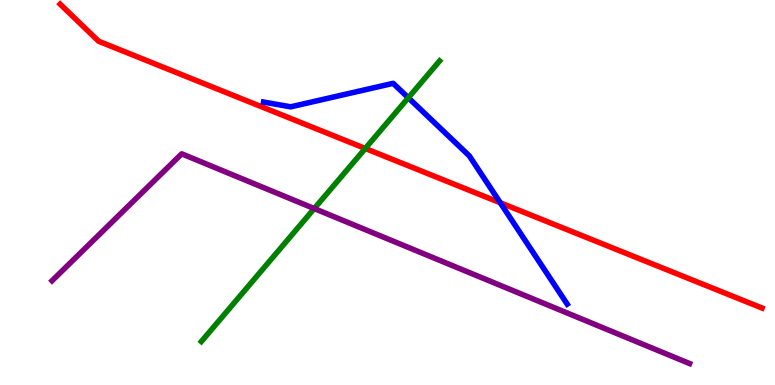[{'lines': ['blue', 'red'], 'intersections': [{'x': 6.46, 'y': 4.73}]}, {'lines': ['green', 'red'], 'intersections': [{'x': 4.71, 'y': 6.14}]}, {'lines': ['purple', 'red'], 'intersections': []}, {'lines': ['blue', 'green'], 'intersections': [{'x': 5.27, 'y': 7.46}]}, {'lines': ['blue', 'purple'], 'intersections': []}, {'lines': ['green', 'purple'], 'intersections': [{'x': 4.05, 'y': 4.58}]}]